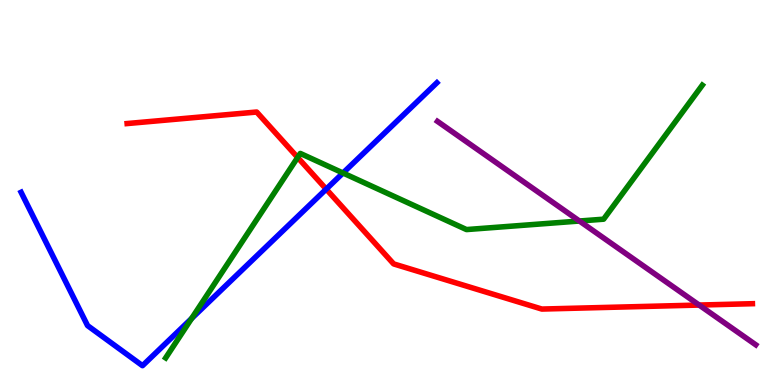[{'lines': ['blue', 'red'], 'intersections': [{'x': 4.21, 'y': 5.09}]}, {'lines': ['green', 'red'], 'intersections': [{'x': 3.84, 'y': 5.91}]}, {'lines': ['purple', 'red'], 'intersections': [{'x': 9.02, 'y': 2.08}]}, {'lines': ['blue', 'green'], 'intersections': [{'x': 2.47, 'y': 1.73}, {'x': 4.43, 'y': 5.51}]}, {'lines': ['blue', 'purple'], 'intersections': []}, {'lines': ['green', 'purple'], 'intersections': [{'x': 7.48, 'y': 4.26}]}]